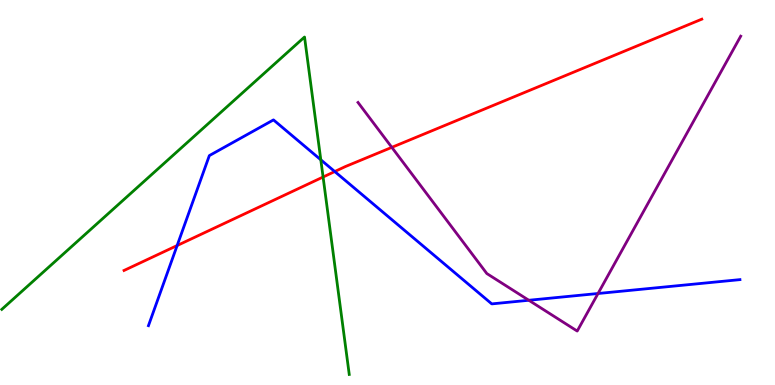[{'lines': ['blue', 'red'], 'intersections': [{'x': 2.29, 'y': 3.62}, {'x': 4.32, 'y': 5.54}]}, {'lines': ['green', 'red'], 'intersections': [{'x': 4.17, 'y': 5.4}]}, {'lines': ['purple', 'red'], 'intersections': [{'x': 5.06, 'y': 6.17}]}, {'lines': ['blue', 'green'], 'intersections': [{'x': 4.14, 'y': 5.85}]}, {'lines': ['blue', 'purple'], 'intersections': [{'x': 6.82, 'y': 2.2}, {'x': 7.72, 'y': 2.38}]}, {'lines': ['green', 'purple'], 'intersections': []}]